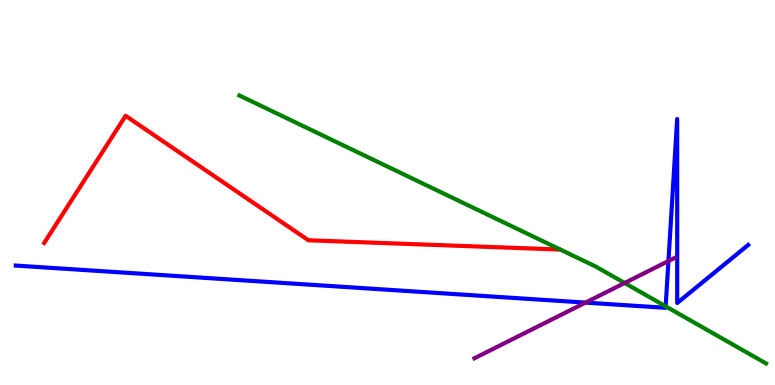[{'lines': ['blue', 'red'], 'intersections': []}, {'lines': ['green', 'red'], 'intersections': []}, {'lines': ['purple', 'red'], 'intersections': []}, {'lines': ['blue', 'green'], 'intersections': [{'x': 8.59, 'y': 2.04}]}, {'lines': ['blue', 'purple'], 'intersections': [{'x': 7.56, 'y': 2.14}, {'x': 8.63, 'y': 3.22}]}, {'lines': ['green', 'purple'], 'intersections': [{'x': 8.06, 'y': 2.65}]}]